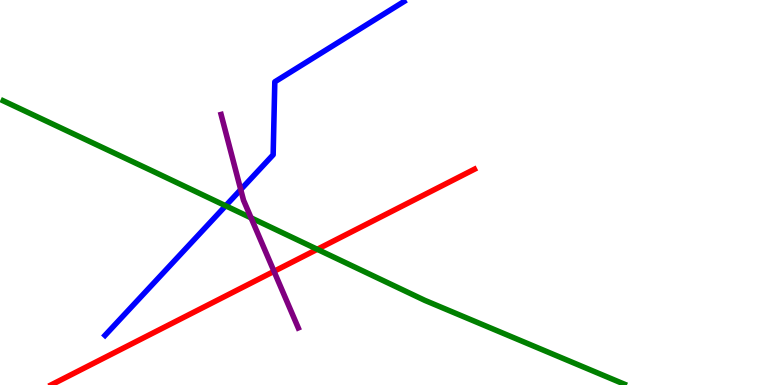[{'lines': ['blue', 'red'], 'intersections': []}, {'lines': ['green', 'red'], 'intersections': [{'x': 4.09, 'y': 3.52}]}, {'lines': ['purple', 'red'], 'intersections': [{'x': 3.54, 'y': 2.95}]}, {'lines': ['blue', 'green'], 'intersections': [{'x': 2.91, 'y': 4.65}]}, {'lines': ['blue', 'purple'], 'intersections': [{'x': 3.11, 'y': 5.08}]}, {'lines': ['green', 'purple'], 'intersections': [{'x': 3.24, 'y': 4.34}]}]